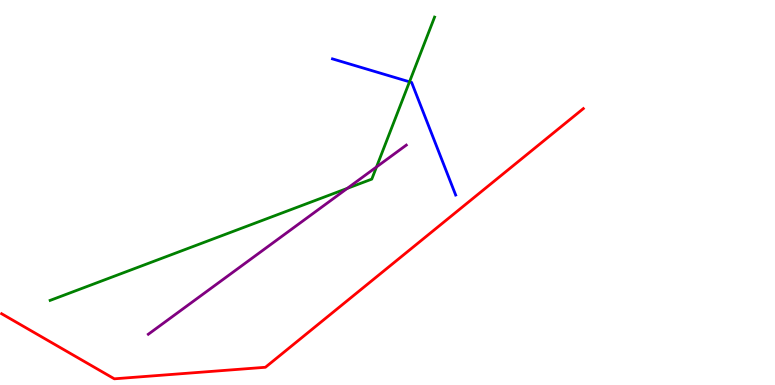[{'lines': ['blue', 'red'], 'intersections': []}, {'lines': ['green', 'red'], 'intersections': []}, {'lines': ['purple', 'red'], 'intersections': []}, {'lines': ['blue', 'green'], 'intersections': [{'x': 5.28, 'y': 7.87}]}, {'lines': ['blue', 'purple'], 'intersections': []}, {'lines': ['green', 'purple'], 'intersections': [{'x': 4.48, 'y': 5.11}, {'x': 4.86, 'y': 5.66}]}]